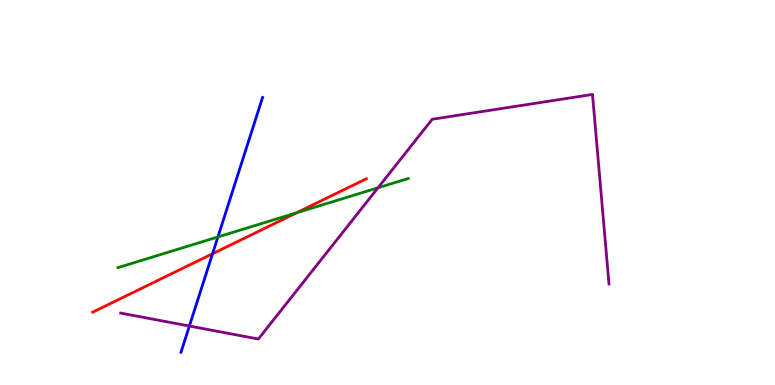[{'lines': ['blue', 'red'], 'intersections': [{'x': 2.74, 'y': 3.41}]}, {'lines': ['green', 'red'], 'intersections': [{'x': 3.83, 'y': 4.47}]}, {'lines': ['purple', 'red'], 'intersections': []}, {'lines': ['blue', 'green'], 'intersections': [{'x': 2.81, 'y': 3.85}]}, {'lines': ['blue', 'purple'], 'intersections': [{'x': 2.44, 'y': 1.53}]}, {'lines': ['green', 'purple'], 'intersections': [{'x': 4.88, 'y': 5.12}]}]